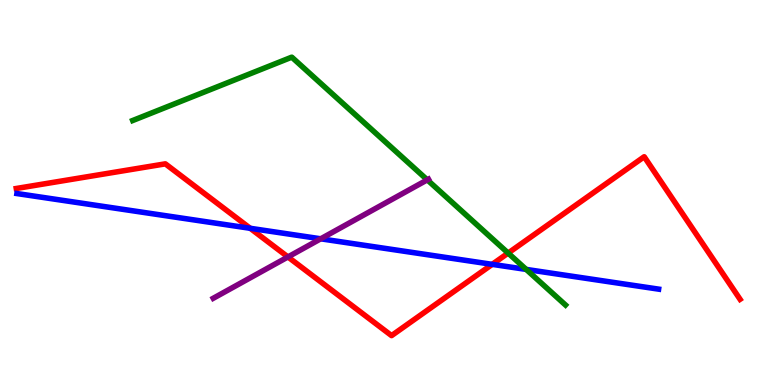[{'lines': ['blue', 'red'], 'intersections': [{'x': 3.23, 'y': 4.07}, {'x': 6.35, 'y': 3.13}]}, {'lines': ['green', 'red'], 'intersections': [{'x': 6.56, 'y': 3.43}]}, {'lines': ['purple', 'red'], 'intersections': [{'x': 3.72, 'y': 3.33}]}, {'lines': ['blue', 'green'], 'intersections': [{'x': 6.79, 'y': 3.0}]}, {'lines': ['blue', 'purple'], 'intersections': [{'x': 4.14, 'y': 3.8}]}, {'lines': ['green', 'purple'], 'intersections': [{'x': 5.51, 'y': 5.33}]}]